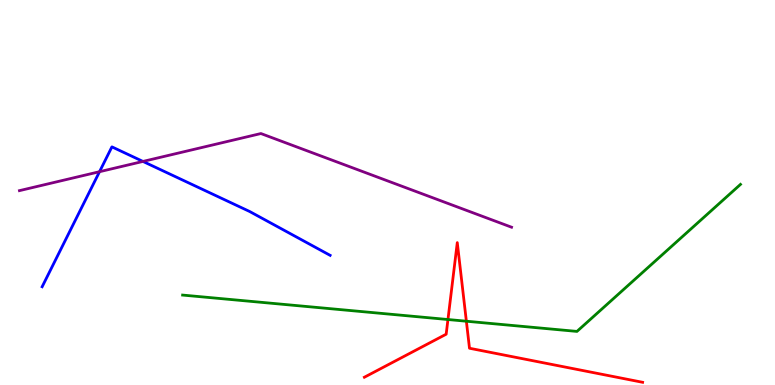[{'lines': ['blue', 'red'], 'intersections': []}, {'lines': ['green', 'red'], 'intersections': [{'x': 5.78, 'y': 1.7}, {'x': 6.02, 'y': 1.66}]}, {'lines': ['purple', 'red'], 'intersections': []}, {'lines': ['blue', 'green'], 'intersections': []}, {'lines': ['blue', 'purple'], 'intersections': [{'x': 1.28, 'y': 5.54}, {'x': 1.84, 'y': 5.81}]}, {'lines': ['green', 'purple'], 'intersections': []}]